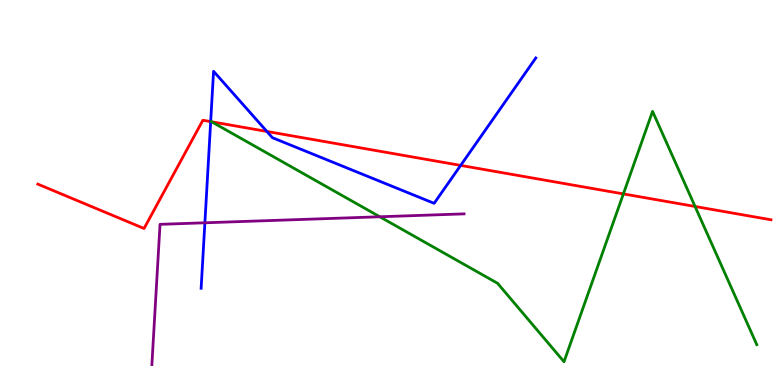[{'lines': ['blue', 'red'], 'intersections': [{'x': 2.72, 'y': 6.84}, {'x': 3.44, 'y': 6.59}, {'x': 5.94, 'y': 5.7}]}, {'lines': ['green', 'red'], 'intersections': [{'x': 2.73, 'y': 6.84}, {'x': 8.04, 'y': 4.96}, {'x': 8.97, 'y': 4.64}]}, {'lines': ['purple', 'red'], 'intersections': []}, {'lines': ['blue', 'green'], 'intersections': []}, {'lines': ['blue', 'purple'], 'intersections': [{'x': 2.64, 'y': 4.21}]}, {'lines': ['green', 'purple'], 'intersections': [{'x': 4.9, 'y': 4.37}]}]